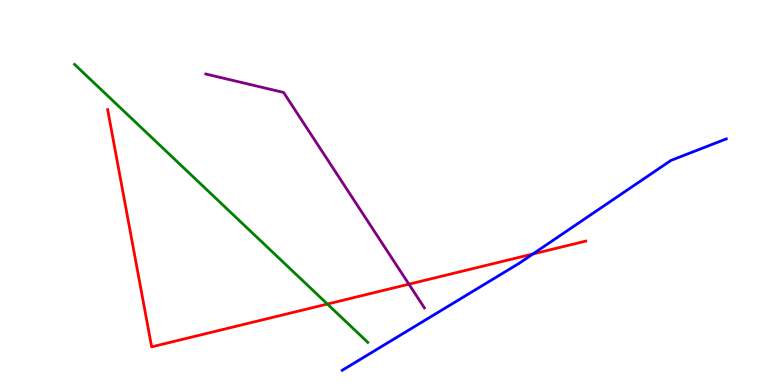[{'lines': ['blue', 'red'], 'intersections': [{'x': 6.88, 'y': 3.4}]}, {'lines': ['green', 'red'], 'intersections': [{'x': 4.22, 'y': 2.1}]}, {'lines': ['purple', 'red'], 'intersections': [{'x': 5.28, 'y': 2.62}]}, {'lines': ['blue', 'green'], 'intersections': []}, {'lines': ['blue', 'purple'], 'intersections': []}, {'lines': ['green', 'purple'], 'intersections': []}]